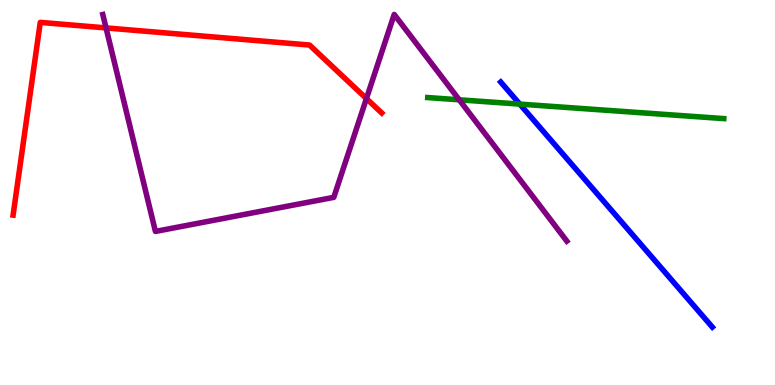[{'lines': ['blue', 'red'], 'intersections': []}, {'lines': ['green', 'red'], 'intersections': []}, {'lines': ['purple', 'red'], 'intersections': [{'x': 1.37, 'y': 9.27}, {'x': 4.73, 'y': 7.44}]}, {'lines': ['blue', 'green'], 'intersections': [{'x': 6.71, 'y': 7.3}]}, {'lines': ['blue', 'purple'], 'intersections': []}, {'lines': ['green', 'purple'], 'intersections': [{'x': 5.93, 'y': 7.41}]}]